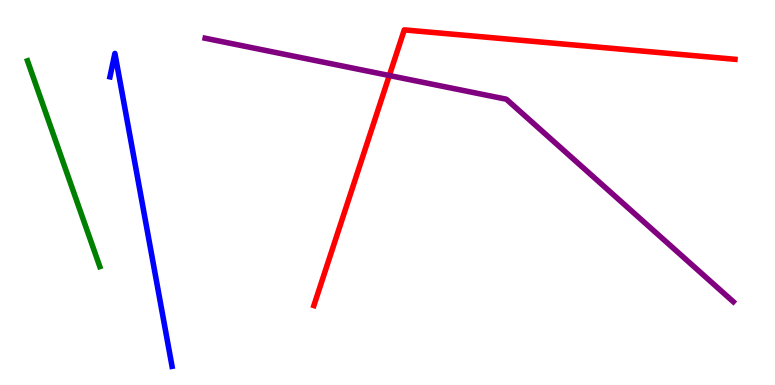[{'lines': ['blue', 'red'], 'intersections': []}, {'lines': ['green', 'red'], 'intersections': []}, {'lines': ['purple', 'red'], 'intersections': [{'x': 5.02, 'y': 8.04}]}, {'lines': ['blue', 'green'], 'intersections': []}, {'lines': ['blue', 'purple'], 'intersections': []}, {'lines': ['green', 'purple'], 'intersections': []}]